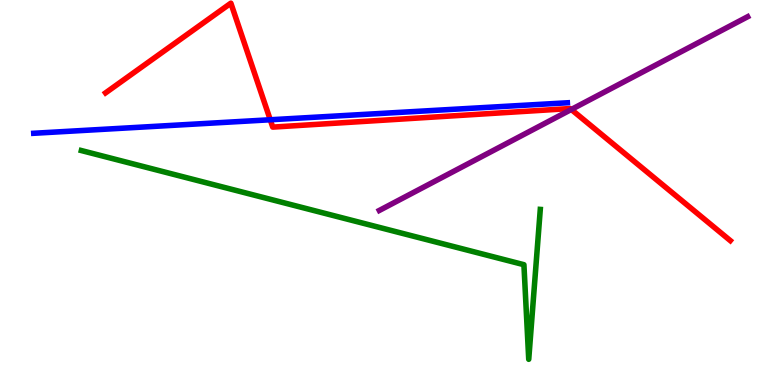[{'lines': ['blue', 'red'], 'intersections': [{'x': 3.49, 'y': 6.89}]}, {'lines': ['green', 'red'], 'intersections': []}, {'lines': ['purple', 'red'], 'intersections': [{'x': 7.37, 'y': 7.16}]}, {'lines': ['blue', 'green'], 'intersections': []}, {'lines': ['blue', 'purple'], 'intersections': []}, {'lines': ['green', 'purple'], 'intersections': []}]